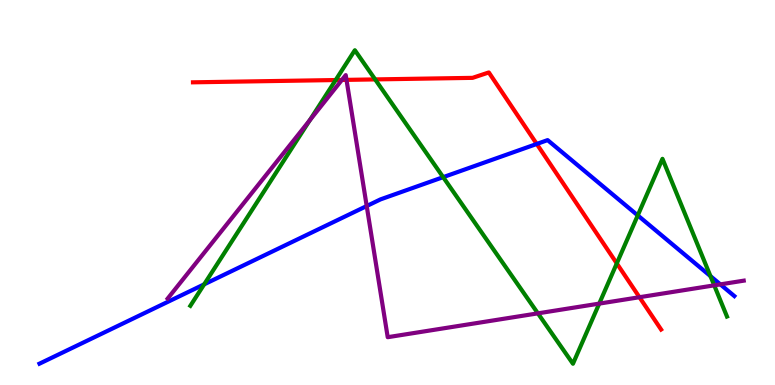[{'lines': ['blue', 'red'], 'intersections': [{'x': 6.93, 'y': 6.26}]}, {'lines': ['green', 'red'], 'intersections': [{'x': 4.33, 'y': 7.92}, {'x': 4.84, 'y': 7.94}, {'x': 7.96, 'y': 3.16}]}, {'lines': ['purple', 'red'], 'intersections': [{'x': 4.41, 'y': 7.92}, {'x': 4.47, 'y': 7.93}, {'x': 8.25, 'y': 2.28}]}, {'lines': ['blue', 'green'], 'intersections': [{'x': 2.63, 'y': 2.61}, {'x': 5.72, 'y': 5.4}, {'x': 8.23, 'y': 4.41}, {'x': 9.17, 'y': 2.83}]}, {'lines': ['blue', 'purple'], 'intersections': [{'x': 4.73, 'y': 4.65}, {'x': 9.29, 'y': 2.61}]}, {'lines': ['green', 'purple'], 'intersections': [{'x': 4.0, 'y': 6.88}, {'x': 6.94, 'y': 1.86}, {'x': 7.73, 'y': 2.11}, {'x': 9.22, 'y': 2.59}]}]